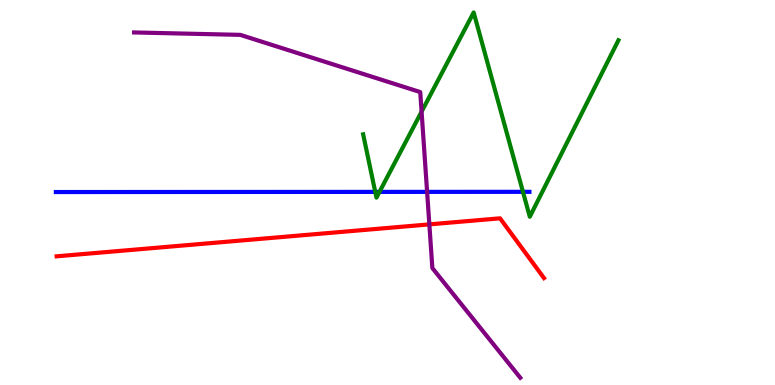[{'lines': ['blue', 'red'], 'intersections': []}, {'lines': ['green', 'red'], 'intersections': []}, {'lines': ['purple', 'red'], 'intersections': [{'x': 5.54, 'y': 4.17}]}, {'lines': ['blue', 'green'], 'intersections': [{'x': 4.84, 'y': 5.02}, {'x': 4.9, 'y': 5.02}, {'x': 6.75, 'y': 5.02}]}, {'lines': ['blue', 'purple'], 'intersections': [{'x': 5.51, 'y': 5.02}]}, {'lines': ['green', 'purple'], 'intersections': [{'x': 5.44, 'y': 7.1}]}]